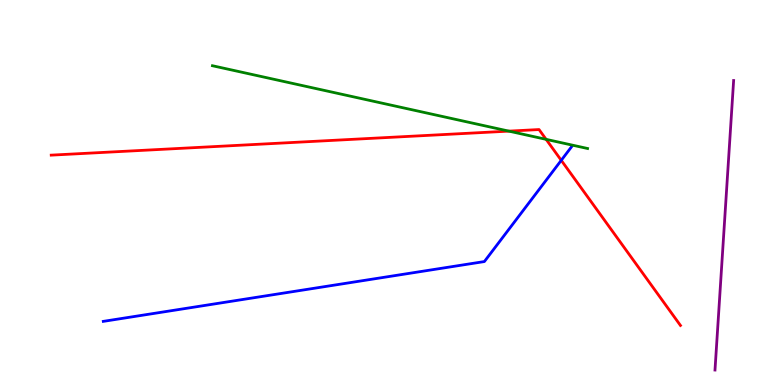[{'lines': ['blue', 'red'], 'intersections': [{'x': 7.24, 'y': 5.84}]}, {'lines': ['green', 'red'], 'intersections': [{'x': 6.57, 'y': 6.59}, {'x': 7.05, 'y': 6.38}]}, {'lines': ['purple', 'red'], 'intersections': []}, {'lines': ['blue', 'green'], 'intersections': []}, {'lines': ['blue', 'purple'], 'intersections': []}, {'lines': ['green', 'purple'], 'intersections': []}]